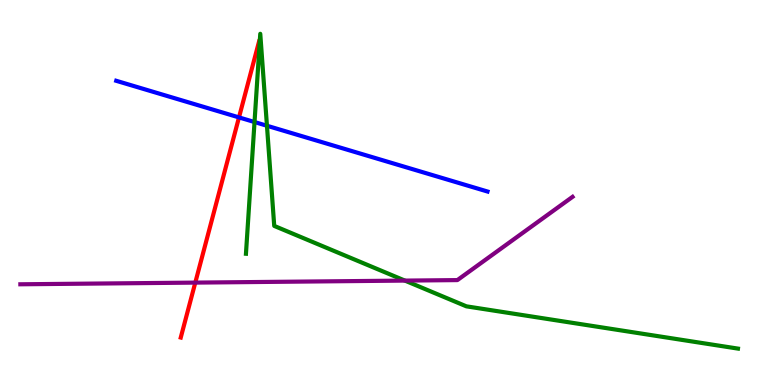[{'lines': ['blue', 'red'], 'intersections': [{'x': 3.08, 'y': 6.95}]}, {'lines': ['green', 'red'], 'intersections': []}, {'lines': ['purple', 'red'], 'intersections': [{'x': 2.52, 'y': 2.66}]}, {'lines': ['blue', 'green'], 'intersections': [{'x': 3.28, 'y': 6.83}, {'x': 3.44, 'y': 6.73}]}, {'lines': ['blue', 'purple'], 'intersections': []}, {'lines': ['green', 'purple'], 'intersections': [{'x': 5.22, 'y': 2.71}]}]